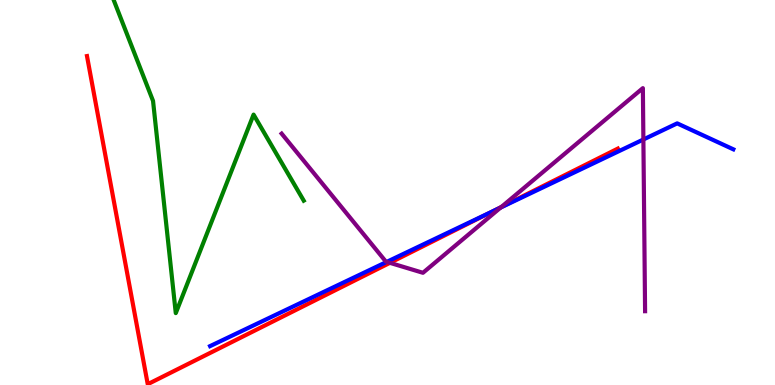[{'lines': ['blue', 'red'], 'intersections': [{'x': 6.34, 'y': 4.5}]}, {'lines': ['green', 'red'], 'intersections': []}, {'lines': ['purple', 'red'], 'intersections': [{'x': 5.03, 'y': 3.17}, {'x': 6.47, 'y': 4.62}]}, {'lines': ['blue', 'green'], 'intersections': []}, {'lines': ['blue', 'purple'], 'intersections': [{'x': 4.99, 'y': 3.2}, {'x': 6.46, 'y': 4.61}, {'x': 8.3, 'y': 6.38}]}, {'lines': ['green', 'purple'], 'intersections': []}]